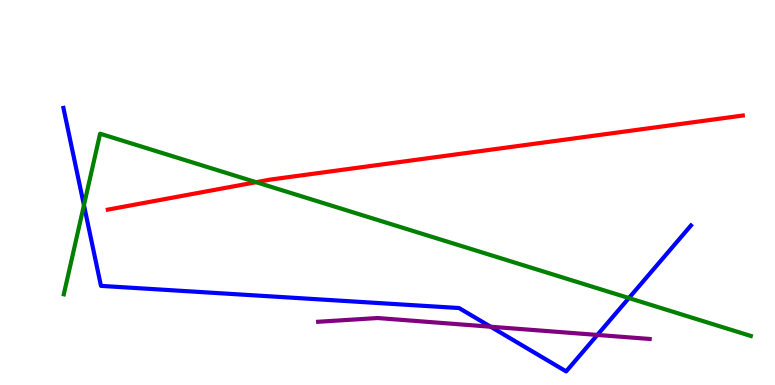[{'lines': ['blue', 'red'], 'intersections': []}, {'lines': ['green', 'red'], 'intersections': [{'x': 3.3, 'y': 5.27}]}, {'lines': ['purple', 'red'], 'intersections': []}, {'lines': ['blue', 'green'], 'intersections': [{'x': 1.08, 'y': 4.67}, {'x': 8.11, 'y': 2.26}]}, {'lines': ['blue', 'purple'], 'intersections': [{'x': 6.33, 'y': 1.51}, {'x': 7.71, 'y': 1.3}]}, {'lines': ['green', 'purple'], 'intersections': []}]